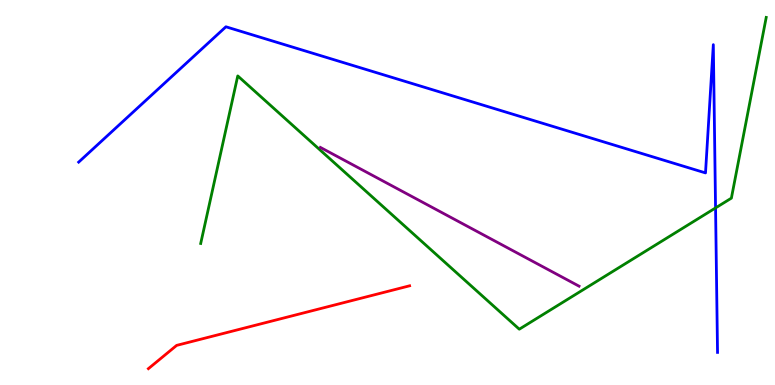[{'lines': ['blue', 'red'], 'intersections': []}, {'lines': ['green', 'red'], 'intersections': []}, {'lines': ['purple', 'red'], 'intersections': []}, {'lines': ['blue', 'green'], 'intersections': [{'x': 9.23, 'y': 4.6}]}, {'lines': ['blue', 'purple'], 'intersections': []}, {'lines': ['green', 'purple'], 'intersections': []}]